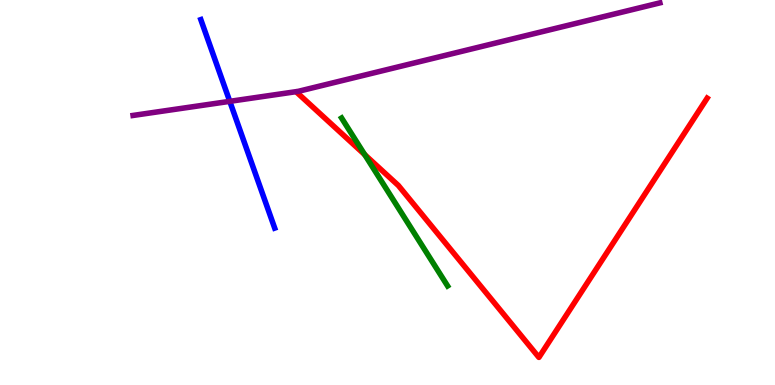[{'lines': ['blue', 'red'], 'intersections': []}, {'lines': ['green', 'red'], 'intersections': [{'x': 4.71, 'y': 5.98}]}, {'lines': ['purple', 'red'], 'intersections': []}, {'lines': ['blue', 'green'], 'intersections': []}, {'lines': ['blue', 'purple'], 'intersections': [{'x': 2.96, 'y': 7.37}]}, {'lines': ['green', 'purple'], 'intersections': []}]